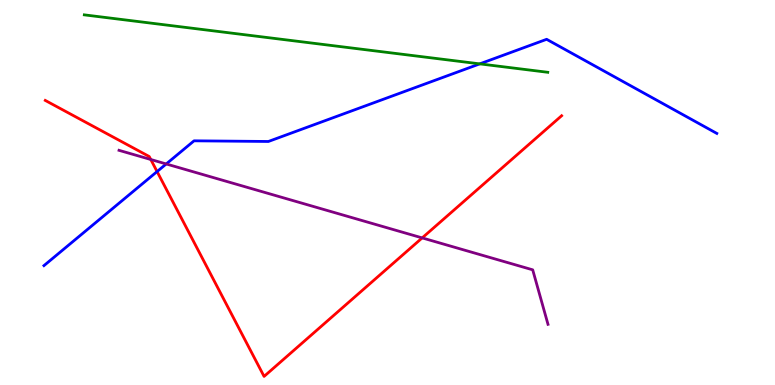[{'lines': ['blue', 'red'], 'intersections': [{'x': 2.03, 'y': 5.54}]}, {'lines': ['green', 'red'], 'intersections': []}, {'lines': ['purple', 'red'], 'intersections': [{'x': 1.95, 'y': 5.86}, {'x': 5.45, 'y': 3.82}]}, {'lines': ['blue', 'green'], 'intersections': [{'x': 6.19, 'y': 8.34}]}, {'lines': ['blue', 'purple'], 'intersections': [{'x': 2.14, 'y': 5.74}]}, {'lines': ['green', 'purple'], 'intersections': []}]